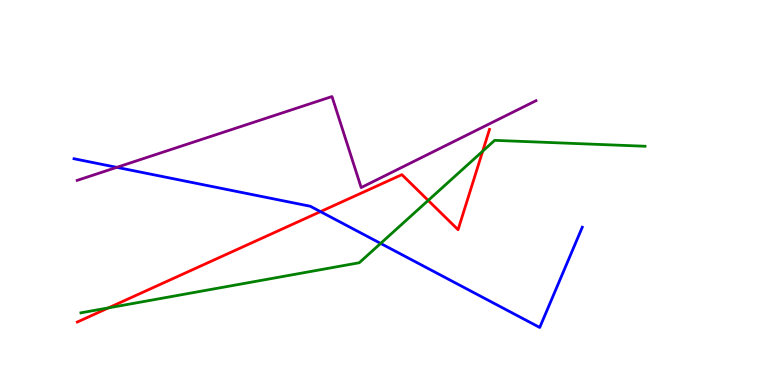[{'lines': ['blue', 'red'], 'intersections': [{'x': 4.14, 'y': 4.5}]}, {'lines': ['green', 'red'], 'intersections': [{'x': 1.4, 'y': 2.0}, {'x': 5.53, 'y': 4.79}, {'x': 6.23, 'y': 6.07}]}, {'lines': ['purple', 'red'], 'intersections': []}, {'lines': ['blue', 'green'], 'intersections': [{'x': 4.91, 'y': 3.68}]}, {'lines': ['blue', 'purple'], 'intersections': [{'x': 1.51, 'y': 5.65}]}, {'lines': ['green', 'purple'], 'intersections': []}]